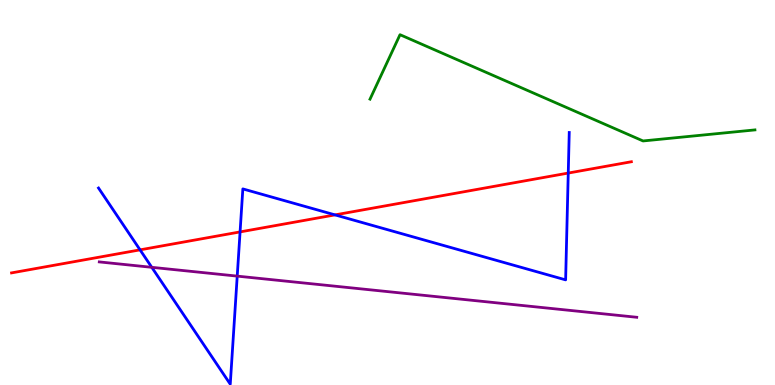[{'lines': ['blue', 'red'], 'intersections': [{'x': 1.81, 'y': 3.51}, {'x': 3.1, 'y': 3.98}, {'x': 4.32, 'y': 4.42}, {'x': 7.33, 'y': 5.5}]}, {'lines': ['green', 'red'], 'intersections': []}, {'lines': ['purple', 'red'], 'intersections': []}, {'lines': ['blue', 'green'], 'intersections': []}, {'lines': ['blue', 'purple'], 'intersections': [{'x': 1.96, 'y': 3.06}, {'x': 3.06, 'y': 2.83}]}, {'lines': ['green', 'purple'], 'intersections': []}]